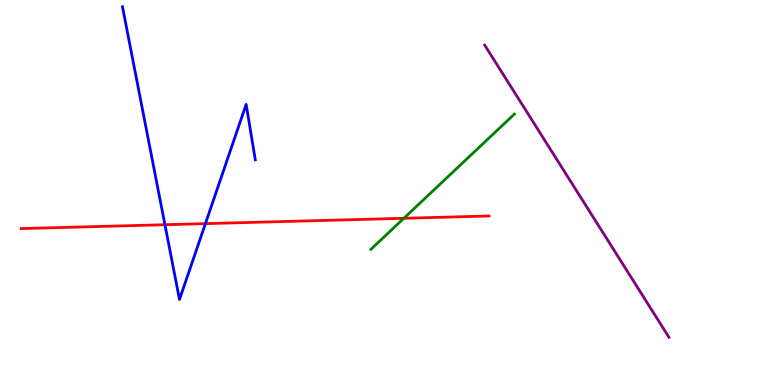[{'lines': ['blue', 'red'], 'intersections': [{'x': 2.13, 'y': 4.16}, {'x': 2.65, 'y': 4.19}]}, {'lines': ['green', 'red'], 'intersections': [{'x': 5.21, 'y': 4.33}]}, {'lines': ['purple', 'red'], 'intersections': []}, {'lines': ['blue', 'green'], 'intersections': []}, {'lines': ['blue', 'purple'], 'intersections': []}, {'lines': ['green', 'purple'], 'intersections': []}]